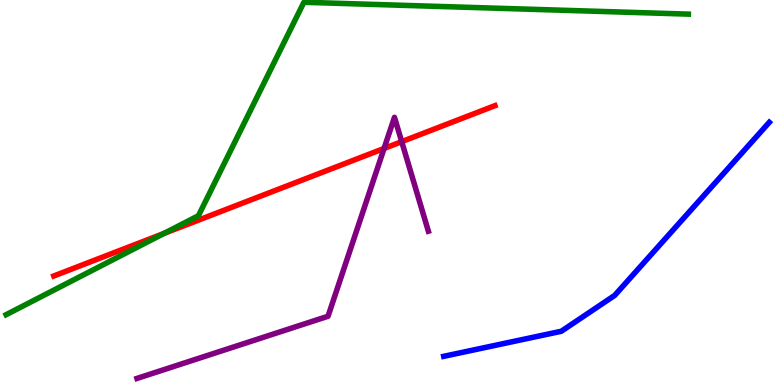[{'lines': ['blue', 'red'], 'intersections': []}, {'lines': ['green', 'red'], 'intersections': [{'x': 2.12, 'y': 3.94}]}, {'lines': ['purple', 'red'], 'intersections': [{'x': 4.96, 'y': 6.14}, {'x': 5.18, 'y': 6.32}]}, {'lines': ['blue', 'green'], 'intersections': []}, {'lines': ['blue', 'purple'], 'intersections': []}, {'lines': ['green', 'purple'], 'intersections': []}]